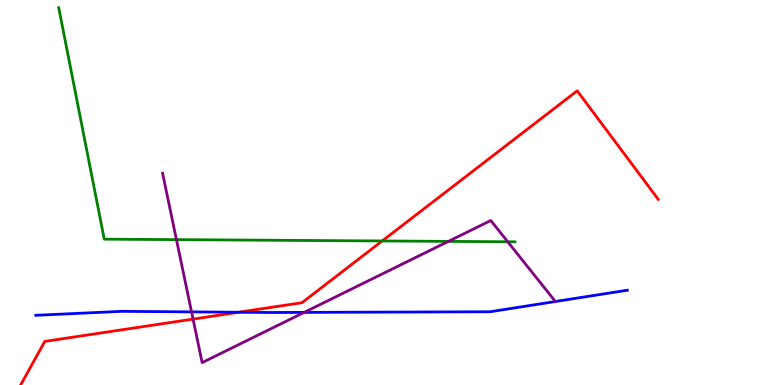[{'lines': ['blue', 'red'], 'intersections': [{'x': 3.08, 'y': 1.89}]}, {'lines': ['green', 'red'], 'intersections': [{'x': 4.93, 'y': 3.74}]}, {'lines': ['purple', 'red'], 'intersections': [{'x': 2.49, 'y': 1.71}]}, {'lines': ['blue', 'green'], 'intersections': []}, {'lines': ['blue', 'purple'], 'intersections': [{'x': 2.47, 'y': 1.9}, {'x': 3.92, 'y': 1.89}]}, {'lines': ['green', 'purple'], 'intersections': [{'x': 2.28, 'y': 3.78}, {'x': 5.79, 'y': 3.73}, {'x': 6.55, 'y': 3.72}]}]